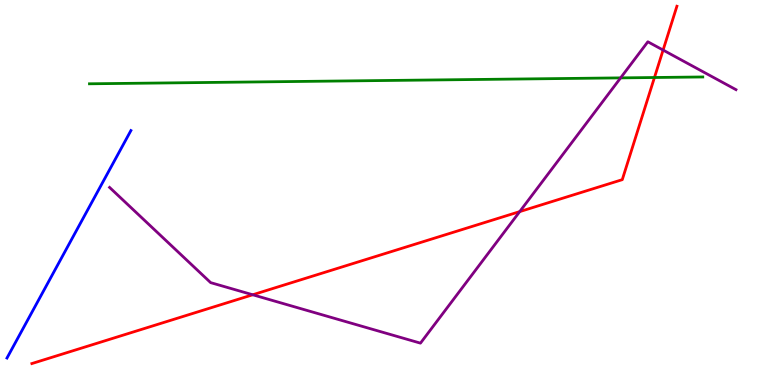[{'lines': ['blue', 'red'], 'intersections': []}, {'lines': ['green', 'red'], 'intersections': [{'x': 8.44, 'y': 7.99}]}, {'lines': ['purple', 'red'], 'intersections': [{'x': 3.26, 'y': 2.34}, {'x': 6.71, 'y': 4.5}, {'x': 8.56, 'y': 8.7}]}, {'lines': ['blue', 'green'], 'intersections': []}, {'lines': ['blue', 'purple'], 'intersections': []}, {'lines': ['green', 'purple'], 'intersections': [{'x': 8.01, 'y': 7.98}]}]